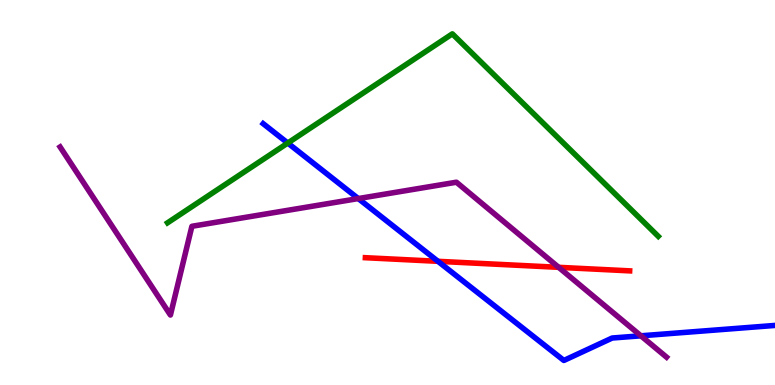[{'lines': ['blue', 'red'], 'intersections': [{'x': 5.65, 'y': 3.21}]}, {'lines': ['green', 'red'], 'intersections': []}, {'lines': ['purple', 'red'], 'intersections': [{'x': 7.21, 'y': 3.06}]}, {'lines': ['blue', 'green'], 'intersections': [{'x': 3.71, 'y': 6.28}]}, {'lines': ['blue', 'purple'], 'intersections': [{'x': 4.62, 'y': 4.84}, {'x': 8.27, 'y': 1.28}]}, {'lines': ['green', 'purple'], 'intersections': []}]